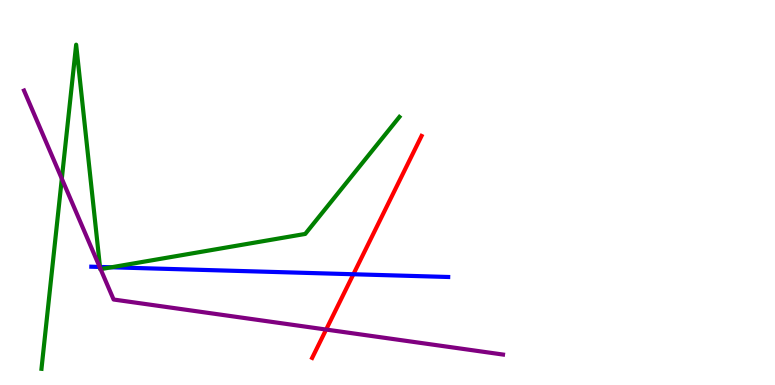[{'lines': ['blue', 'red'], 'intersections': [{'x': 4.56, 'y': 2.88}]}, {'lines': ['green', 'red'], 'intersections': []}, {'lines': ['purple', 'red'], 'intersections': [{'x': 4.21, 'y': 1.44}]}, {'lines': ['blue', 'green'], 'intersections': [{'x': 1.29, 'y': 3.07}, {'x': 1.44, 'y': 3.06}]}, {'lines': ['blue', 'purple'], 'intersections': [{'x': 1.29, 'y': 3.07}]}, {'lines': ['green', 'purple'], 'intersections': [{'x': 0.798, 'y': 5.36}, {'x': 1.29, 'y': 3.04}, {'x': 1.3, 'y': 3.01}]}]